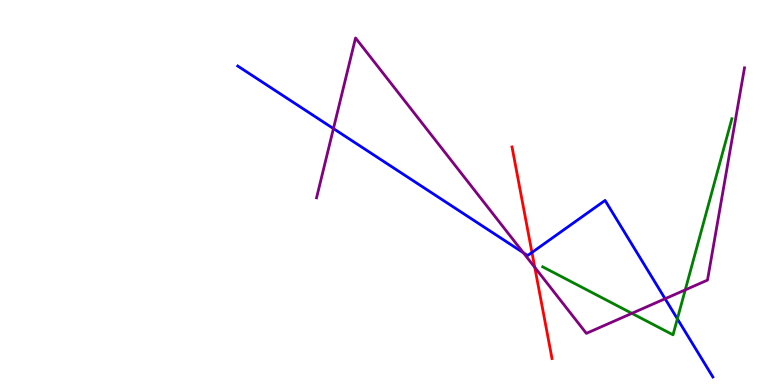[{'lines': ['blue', 'red'], 'intersections': [{'x': 6.86, 'y': 3.44}]}, {'lines': ['green', 'red'], 'intersections': []}, {'lines': ['purple', 'red'], 'intersections': [{'x': 6.9, 'y': 3.06}]}, {'lines': ['blue', 'green'], 'intersections': [{'x': 8.74, 'y': 1.72}]}, {'lines': ['blue', 'purple'], 'intersections': [{'x': 4.3, 'y': 6.66}, {'x': 6.75, 'y': 3.43}, {'x': 8.58, 'y': 2.24}]}, {'lines': ['green', 'purple'], 'intersections': [{'x': 8.15, 'y': 1.86}, {'x': 8.84, 'y': 2.47}]}]